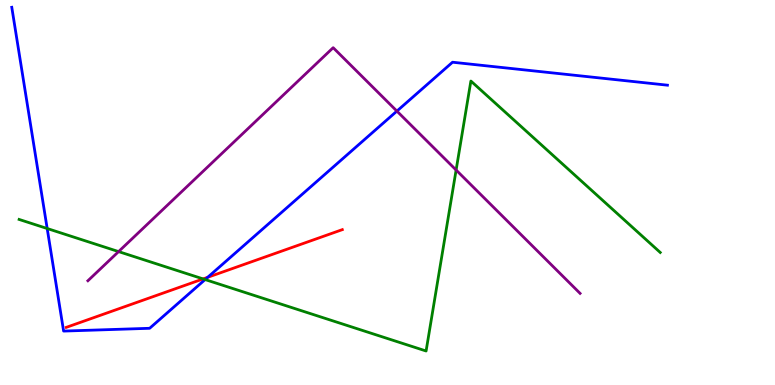[{'lines': ['blue', 'red'], 'intersections': [{'x': 2.68, 'y': 2.8}]}, {'lines': ['green', 'red'], 'intersections': [{'x': 2.62, 'y': 2.76}]}, {'lines': ['purple', 'red'], 'intersections': []}, {'lines': ['blue', 'green'], 'intersections': [{'x': 0.609, 'y': 4.06}, {'x': 2.65, 'y': 2.74}]}, {'lines': ['blue', 'purple'], 'intersections': [{'x': 5.12, 'y': 7.11}]}, {'lines': ['green', 'purple'], 'intersections': [{'x': 1.53, 'y': 3.47}, {'x': 5.89, 'y': 5.58}]}]